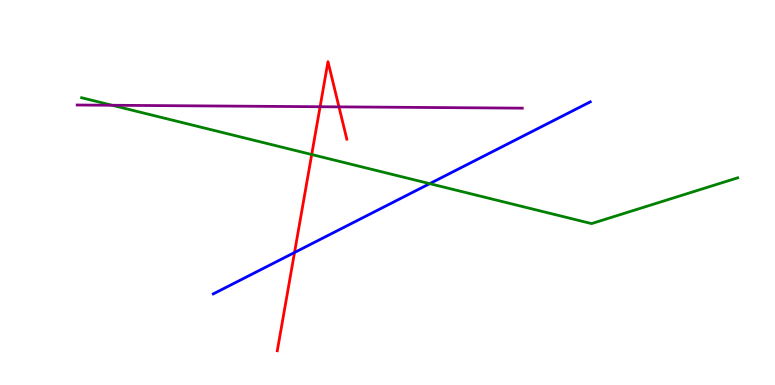[{'lines': ['blue', 'red'], 'intersections': [{'x': 3.8, 'y': 3.44}]}, {'lines': ['green', 'red'], 'intersections': [{'x': 4.02, 'y': 5.99}]}, {'lines': ['purple', 'red'], 'intersections': [{'x': 4.13, 'y': 7.23}, {'x': 4.37, 'y': 7.22}]}, {'lines': ['blue', 'green'], 'intersections': [{'x': 5.54, 'y': 5.23}]}, {'lines': ['blue', 'purple'], 'intersections': []}, {'lines': ['green', 'purple'], 'intersections': [{'x': 1.45, 'y': 7.27}]}]